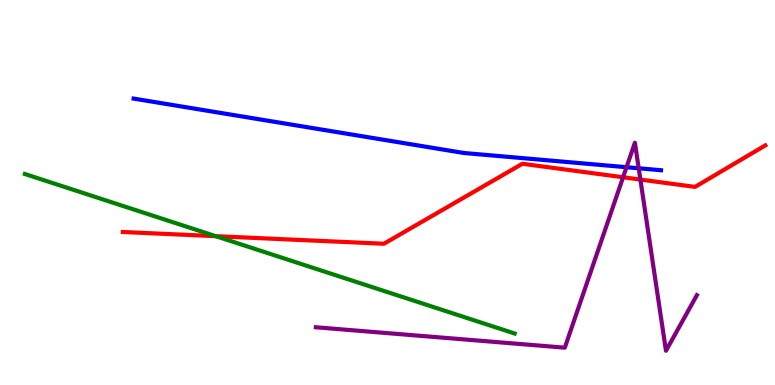[{'lines': ['blue', 'red'], 'intersections': []}, {'lines': ['green', 'red'], 'intersections': [{'x': 2.78, 'y': 3.87}]}, {'lines': ['purple', 'red'], 'intersections': [{'x': 8.04, 'y': 5.4}, {'x': 8.26, 'y': 5.34}]}, {'lines': ['blue', 'green'], 'intersections': []}, {'lines': ['blue', 'purple'], 'intersections': [{'x': 8.08, 'y': 5.66}, {'x': 8.24, 'y': 5.63}]}, {'lines': ['green', 'purple'], 'intersections': []}]